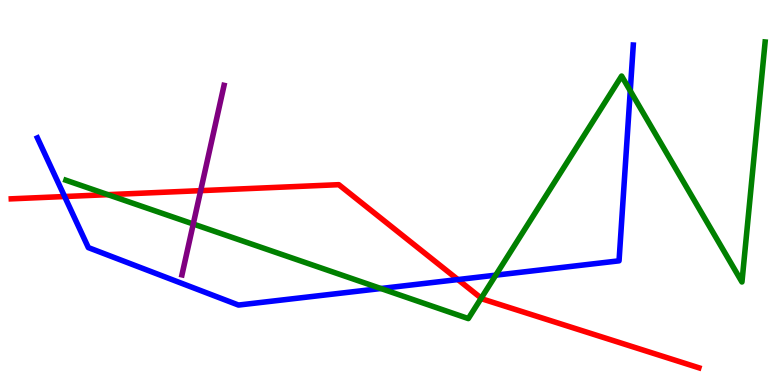[{'lines': ['blue', 'red'], 'intersections': [{'x': 0.834, 'y': 4.9}, {'x': 5.91, 'y': 2.74}]}, {'lines': ['green', 'red'], 'intersections': [{'x': 1.39, 'y': 4.94}, {'x': 6.21, 'y': 2.26}]}, {'lines': ['purple', 'red'], 'intersections': [{'x': 2.59, 'y': 5.05}]}, {'lines': ['blue', 'green'], 'intersections': [{'x': 4.91, 'y': 2.51}, {'x': 6.4, 'y': 2.85}, {'x': 8.13, 'y': 7.64}]}, {'lines': ['blue', 'purple'], 'intersections': []}, {'lines': ['green', 'purple'], 'intersections': [{'x': 2.49, 'y': 4.18}]}]